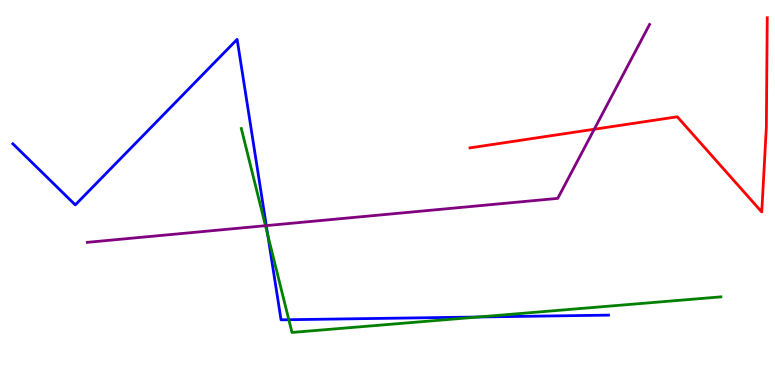[{'lines': ['blue', 'red'], 'intersections': []}, {'lines': ['green', 'red'], 'intersections': []}, {'lines': ['purple', 'red'], 'intersections': [{'x': 7.67, 'y': 6.64}]}, {'lines': ['blue', 'green'], 'intersections': [{'x': 3.45, 'y': 3.9}, {'x': 3.73, 'y': 1.7}, {'x': 6.17, 'y': 1.77}]}, {'lines': ['blue', 'purple'], 'intersections': [{'x': 3.44, 'y': 4.14}]}, {'lines': ['green', 'purple'], 'intersections': [{'x': 3.43, 'y': 4.14}]}]